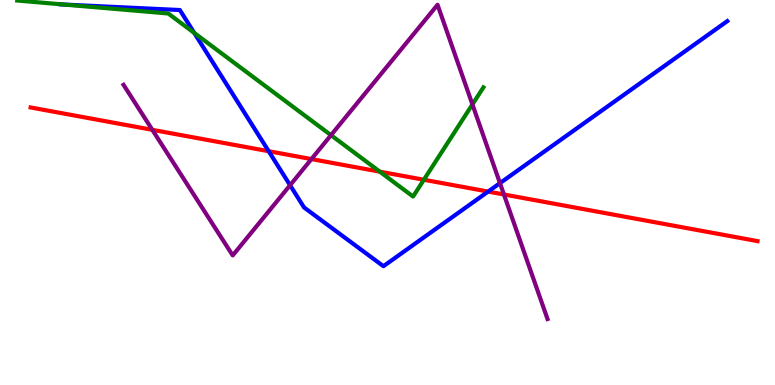[{'lines': ['blue', 'red'], 'intersections': [{'x': 3.47, 'y': 6.07}, {'x': 6.3, 'y': 5.02}]}, {'lines': ['green', 'red'], 'intersections': [{'x': 4.9, 'y': 5.54}, {'x': 5.47, 'y': 5.33}]}, {'lines': ['purple', 'red'], 'intersections': [{'x': 1.97, 'y': 6.63}, {'x': 4.02, 'y': 5.87}, {'x': 6.5, 'y': 4.95}]}, {'lines': ['blue', 'green'], 'intersections': [{'x': 0.827, 'y': 9.88}, {'x': 2.51, 'y': 9.14}]}, {'lines': ['blue', 'purple'], 'intersections': [{'x': 3.74, 'y': 5.19}, {'x': 6.45, 'y': 5.24}]}, {'lines': ['green', 'purple'], 'intersections': [{'x': 4.27, 'y': 6.49}, {'x': 6.1, 'y': 7.29}]}]